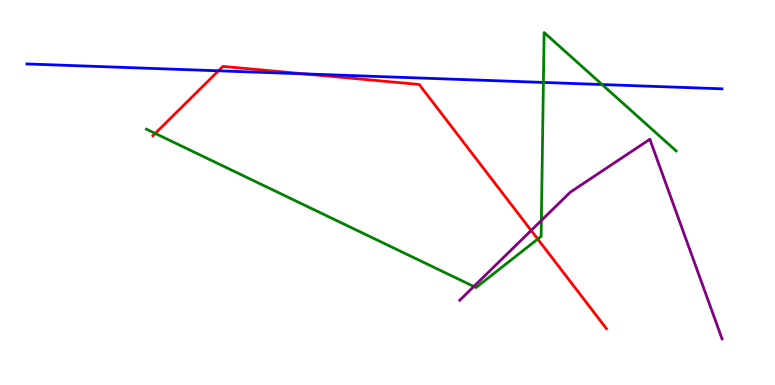[{'lines': ['blue', 'red'], 'intersections': [{'x': 2.82, 'y': 8.16}, {'x': 3.92, 'y': 8.08}]}, {'lines': ['green', 'red'], 'intersections': [{'x': 2.0, 'y': 6.53}, {'x': 6.94, 'y': 3.79}]}, {'lines': ['purple', 'red'], 'intersections': [{'x': 6.85, 'y': 4.01}]}, {'lines': ['blue', 'green'], 'intersections': [{'x': 7.01, 'y': 7.86}, {'x': 7.77, 'y': 7.8}]}, {'lines': ['blue', 'purple'], 'intersections': []}, {'lines': ['green', 'purple'], 'intersections': [{'x': 6.11, 'y': 2.56}, {'x': 6.99, 'y': 4.27}]}]